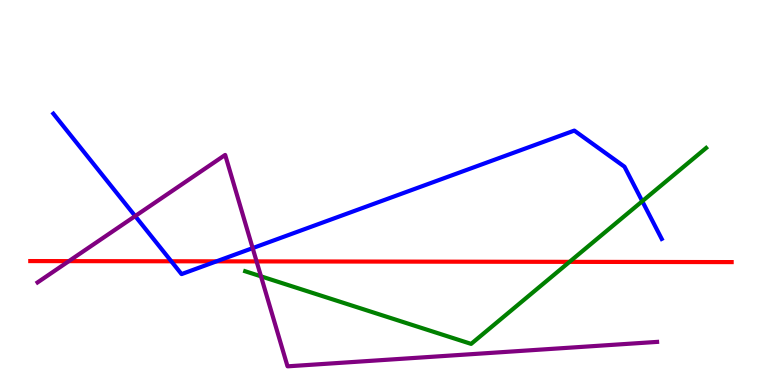[{'lines': ['blue', 'red'], 'intersections': [{'x': 2.21, 'y': 3.21}, {'x': 2.79, 'y': 3.21}]}, {'lines': ['green', 'red'], 'intersections': [{'x': 7.35, 'y': 3.2}]}, {'lines': ['purple', 'red'], 'intersections': [{'x': 0.889, 'y': 3.22}, {'x': 3.31, 'y': 3.21}]}, {'lines': ['blue', 'green'], 'intersections': [{'x': 8.29, 'y': 4.77}]}, {'lines': ['blue', 'purple'], 'intersections': [{'x': 1.74, 'y': 4.39}, {'x': 3.26, 'y': 3.56}]}, {'lines': ['green', 'purple'], 'intersections': [{'x': 3.37, 'y': 2.82}]}]